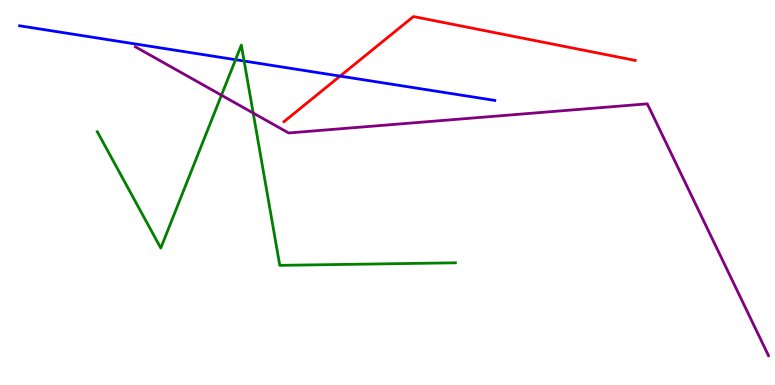[{'lines': ['blue', 'red'], 'intersections': [{'x': 4.39, 'y': 8.02}]}, {'lines': ['green', 'red'], 'intersections': []}, {'lines': ['purple', 'red'], 'intersections': []}, {'lines': ['blue', 'green'], 'intersections': [{'x': 3.04, 'y': 8.45}, {'x': 3.15, 'y': 8.41}]}, {'lines': ['blue', 'purple'], 'intersections': []}, {'lines': ['green', 'purple'], 'intersections': [{'x': 2.86, 'y': 7.53}, {'x': 3.27, 'y': 7.06}]}]